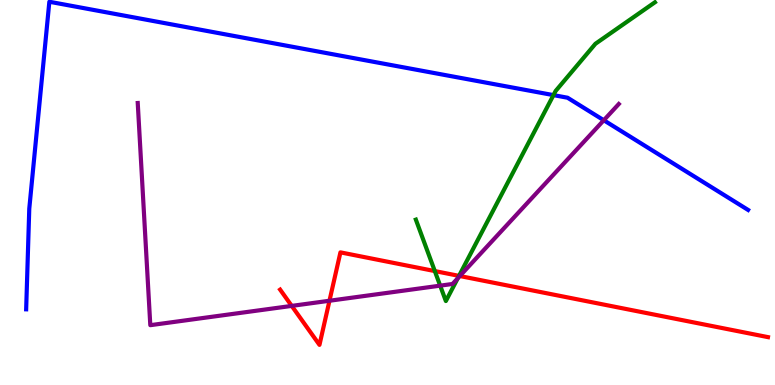[{'lines': ['blue', 'red'], 'intersections': []}, {'lines': ['green', 'red'], 'intersections': [{'x': 5.61, 'y': 2.96}, {'x': 5.92, 'y': 2.83}]}, {'lines': ['purple', 'red'], 'intersections': [{'x': 3.76, 'y': 2.05}, {'x': 4.25, 'y': 2.19}, {'x': 5.93, 'y': 2.83}]}, {'lines': ['blue', 'green'], 'intersections': [{'x': 7.14, 'y': 7.53}]}, {'lines': ['blue', 'purple'], 'intersections': [{'x': 7.79, 'y': 6.88}]}, {'lines': ['green', 'purple'], 'intersections': [{'x': 5.68, 'y': 2.58}, {'x': 5.91, 'y': 2.77}]}]